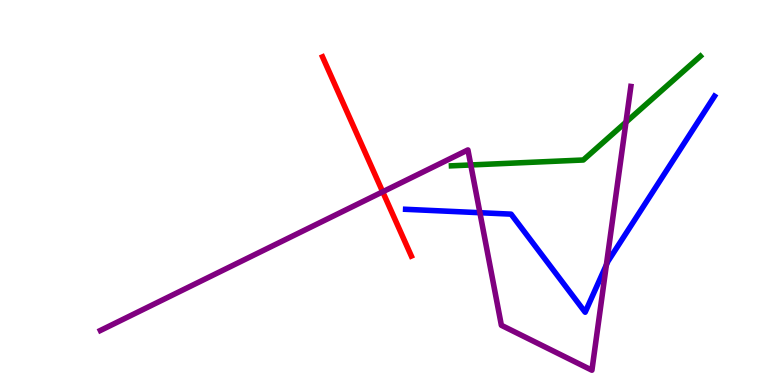[{'lines': ['blue', 'red'], 'intersections': []}, {'lines': ['green', 'red'], 'intersections': []}, {'lines': ['purple', 'red'], 'intersections': [{'x': 4.94, 'y': 5.02}]}, {'lines': ['blue', 'green'], 'intersections': []}, {'lines': ['blue', 'purple'], 'intersections': [{'x': 6.19, 'y': 4.48}, {'x': 7.82, 'y': 3.12}]}, {'lines': ['green', 'purple'], 'intersections': [{'x': 6.07, 'y': 5.72}, {'x': 8.08, 'y': 6.83}]}]